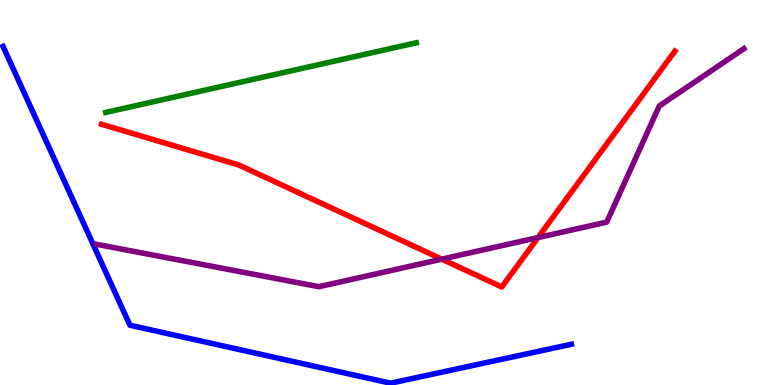[{'lines': ['blue', 'red'], 'intersections': []}, {'lines': ['green', 'red'], 'intersections': []}, {'lines': ['purple', 'red'], 'intersections': [{'x': 5.7, 'y': 3.27}, {'x': 6.94, 'y': 3.83}]}, {'lines': ['blue', 'green'], 'intersections': []}, {'lines': ['blue', 'purple'], 'intersections': []}, {'lines': ['green', 'purple'], 'intersections': []}]